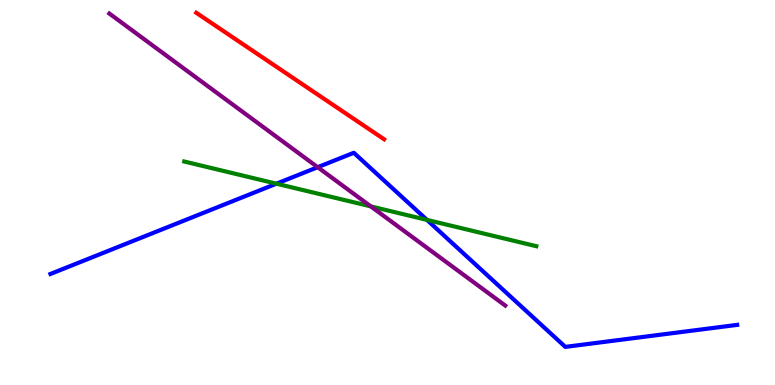[{'lines': ['blue', 'red'], 'intersections': []}, {'lines': ['green', 'red'], 'intersections': []}, {'lines': ['purple', 'red'], 'intersections': []}, {'lines': ['blue', 'green'], 'intersections': [{'x': 3.57, 'y': 5.23}, {'x': 5.51, 'y': 4.29}]}, {'lines': ['blue', 'purple'], 'intersections': [{'x': 4.1, 'y': 5.66}]}, {'lines': ['green', 'purple'], 'intersections': [{'x': 4.78, 'y': 4.64}]}]